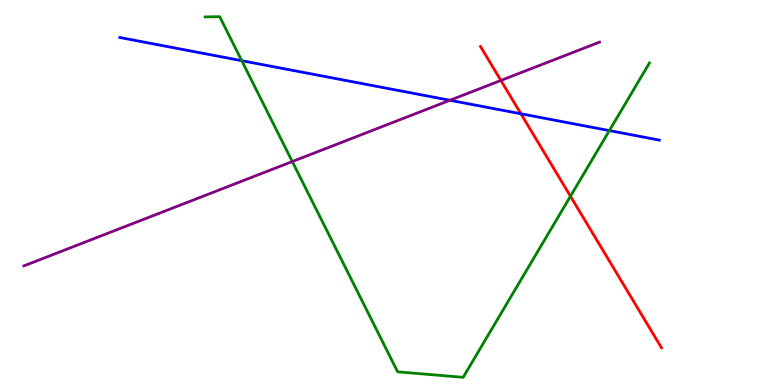[{'lines': ['blue', 'red'], 'intersections': [{'x': 6.72, 'y': 7.04}]}, {'lines': ['green', 'red'], 'intersections': [{'x': 7.36, 'y': 4.9}]}, {'lines': ['purple', 'red'], 'intersections': [{'x': 6.46, 'y': 7.91}]}, {'lines': ['blue', 'green'], 'intersections': [{'x': 3.12, 'y': 8.42}, {'x': 7.86, 'y': 6.61}]}, {'lines': ['blue', 'purple'], 'intersections': [{'x': 5.81, 'y': 7.4}]}, {'lines': ['green', 'purple'], 'intersections': [{'x': 3.77, 'y': 5.8}]}]